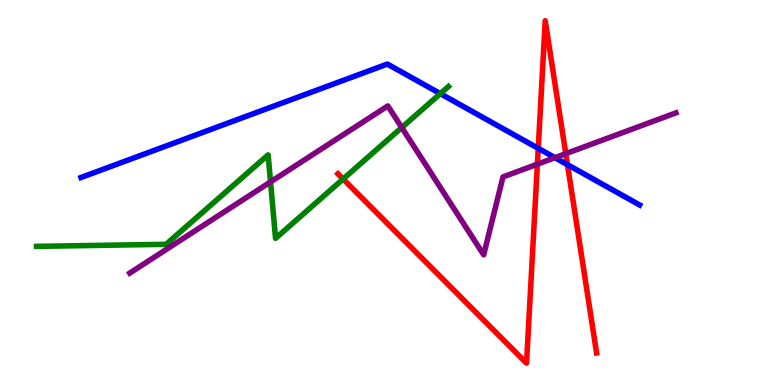[{'lines': ['blue', 'red'], 'intersections': [{'x': 6.95, 'y': 6.15}, {'x': 7.32, 'y': 5.72}]}, {'lines': ['green', 'red'], 'intersections': [{'x': 4.43, 'y': 5.35}]}, {'lines': ['purple', 'red'], 'intersections': [{'x': 6.93, 'y': 5.74}, {'x': 7.3, 'y': 6.01}]}, {'lines': ['blue', 'green'], 'intersections': [{'x': 5.68, 'y': 7.57}]}, {'lines': ['blue', 'purple'], 'intersections': [{'x': 7.16, 'y': 5.9}]}, {'lines': ['green', 'purple'], 'intersections': [{'x': 3.49, 'y': 5.28}, {'x': 5.18, 'y': 6.69}]}]